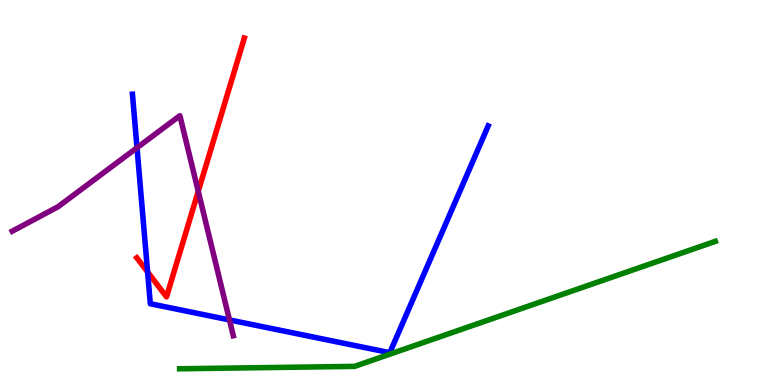[{'lines': ['blue', 'red'], 'intersections': [{'x': 1.9, 'y': 2.93}]}, {'lines': ['green', 'red'], 'intersections': []}, {'lines': ['purple', 'red'], 'intersections': [{'x': 2.56, 'y': 5.03}]}, {'lines': ['blue', 'green'], 'intersections': []}, {'lines': ['blue', 'purple'], 'intersections': [{'x': 1.77, 'y': 6.16}, {'x': 2.96, 'y': 1.69}]}, {'lines': ['green', 'purple'], 'intersections': []}]